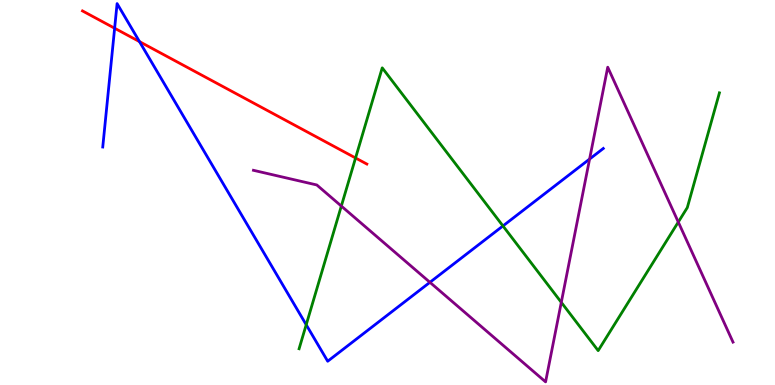[{'lines': ['blue', 'red'], 'intersections': [{'x': 1.48, 'y': 9.27}, {'x': 1.8, 'y': 8.92}]}, {'lines': ['green', 'red'], 'intersections': [{'x': 4.59, 'y': 5.9}]}, {'lines': ['purple', 'red'], 'intersections': []}, {'lines': ['blue', 'green'], 'intersections': [{'x': 3.95, 'y': 1.57}, {'x': 6.49, 'y': 4.13}]}, {'lines': ['blue', 'purple'], 'intersections': [{'x': 5.55, 'y': 2.67}, {'x': 7.61, 'y': 5.87}]}, {'lines': ['green', 'purple'], 'intersections': [{'x': 4.4, 'y': 4.65}, {'x': 7.24, 'y': 2.15}, {'x': 8.75, 'y': 4.23}]}]